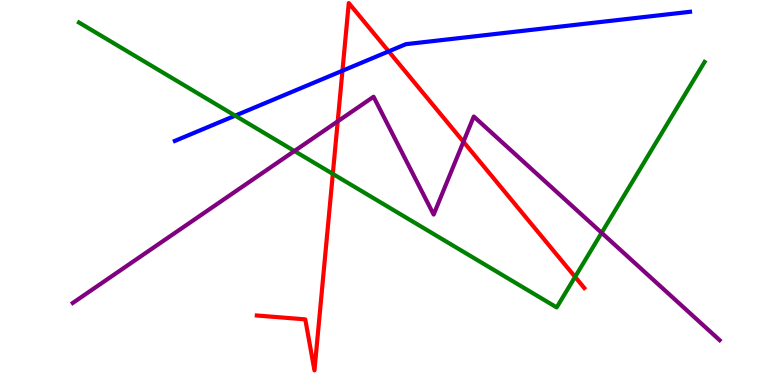[{'lines': ['blue', 'red'], 'intersections': [{'x': 4.42, 'y': 8.16}, {'x': 5.02, 'y': 8.67}]}, {'lines': ['green', 'red'], 'intersections': [{'x': 4.29, 'y': 5.48}, {'x': 7.42, 'y': 2.81}]}, {'lines': ['purple', 'red'], 'intersections': [{'x': 4.36, 'y': 6.85}, {'x': 5.98, 'y': 6.32}]}, {'lines': ['blue', 'green'], 'intersections': [{'x': 3.03, 'y': 7.0}]}, {'lines': ['blue', 'purple'], 'intersections': []}, {'lines': ['green', 'purple'], 'intersections': [{'x': 3.8, 'y': 6.08}, {'x': 7.76, 'y': 3.95}]}]